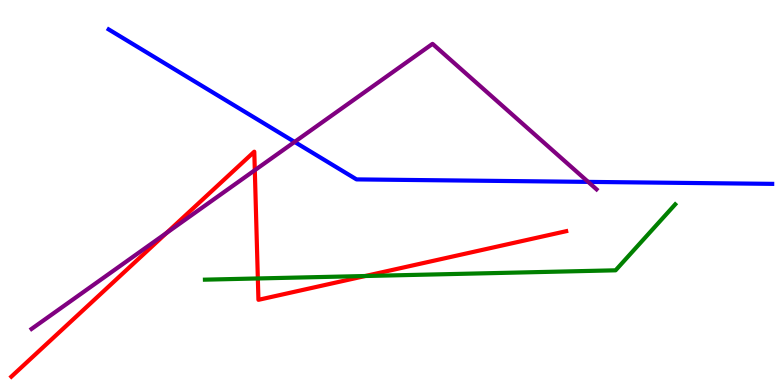[{'lines': ['blue', 'red'], 'intersections': []}, {'lines': ['green', 'red'], 'intersections': [{'x': 3.33, 'y': 2.77}, {'x': 4.71, 'y': 2.83}]}, {'lines': ['purple', 'red'], 'intersections': [{'x': 2.15, 'y': 3.95}, {'x': 3.29, 'y': 5.58}]}, {'lines': ['blue', 'green'], 'intersections': []}, {'lines': ['blue', 'purple'], 'intersections': [{'x': 3.8, 'y': 6.31}, {'x': 7.59, 'y': 5.28}]}, {'lines': ['green', 'purple'], 'intersections': []}]